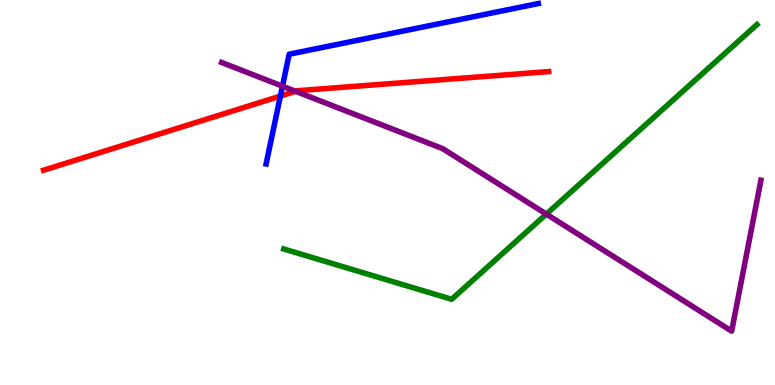[{'lines': ['blue', 'red'], 'intersections': [{'x': 3.62, 'y': 7.5}]}, {'lines': ['green', 'red'], 'intersections': []}, {'lines': ['purple', 'red'], 'intersections': [{'x': 3.81, 'y': 7.63}]}, {'lines': ['blue', 'green'], 'intersections': []}, {'lines': ['blue', 'purple'], 'intersections': [{'x': 3.64, 'y': 7.76}]}, {'lines': ['green', 'purple'], 'intersections': [{'x': 7.05, 'y': 4.44}]}]